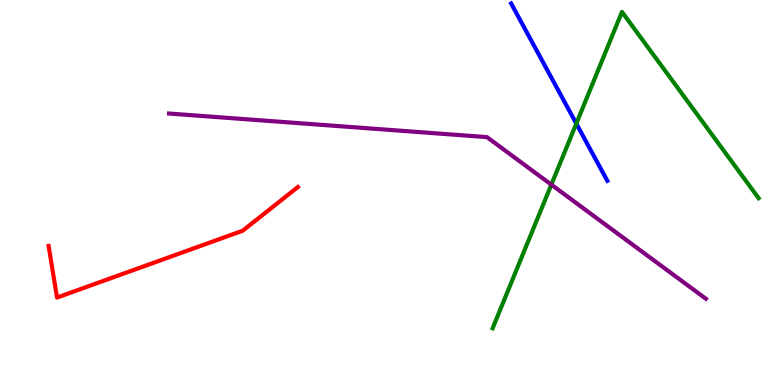[{'lines': ['blue', 'red'], 'intersections': []}, {'lines': ['green', 'red'], 'intersections': []}, {'lines': ['purple', 'red'], 'intersections': []}, {'lines': ['blue', 'green'], 'intersections': [{'x': 7.44, 'y': 6.79}]}, {'lines': ['blue', 'purple'], 'intersections': []}, {'lines': ['green', 'purple'], 'intersections': [{'x': 7.11, 'y': 5.2}]}]